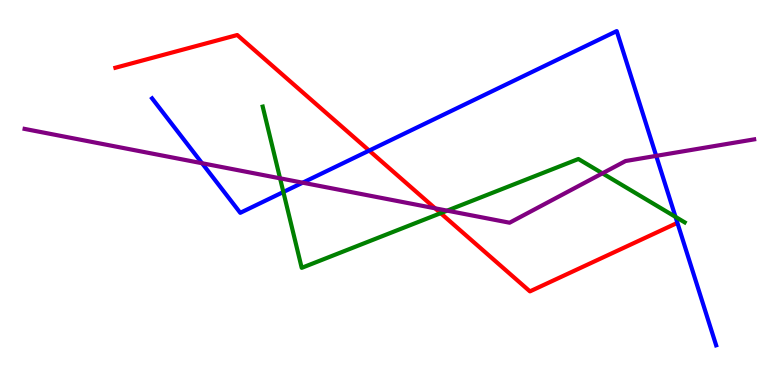[{'lines': ['blue', 'red'], 'intersections': [{'x': 4.76, 'y': 6.09}]}, {'lines': ['green', 'red'], 'intersections': [{'x': 5.69, 'y': 4.46}]}, {'lines': ['purple', 'red'], 'intersections': [{'x': 5.61, 'y': 4.59}]}, {'lines': ['blue', 'green'], 'intersections': [{'x': 3.66, 'y': 5.01}, {'x': 8.72, 'y': 4.37}]}, {'lines': ['blue', 'purple'], 'intersections': [{'x': 2.61, 'y': 5.76}, {'x': 3.91, 'y': 5.25}, {'x': 8.47, 'y': 5.95}]}, {'lines': ['green', 'purple'], 'intersections': [{'x': 3.61, 'y': 5.37}, {'x': 5.77, 'y': 4.53}, {'x': 7.77, 'y': 5.5}]}]